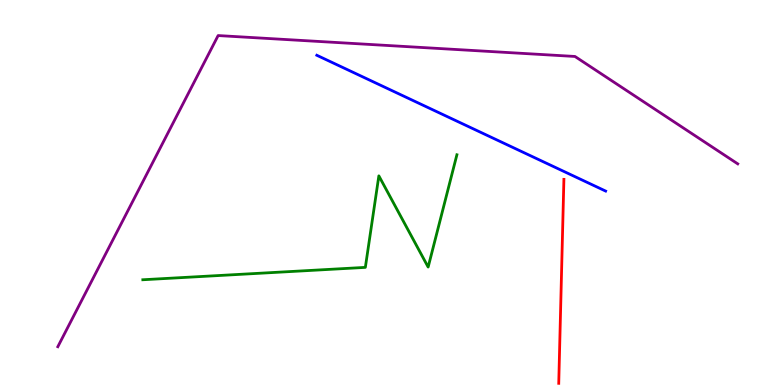[{'lines': ['blue', 'red'], 'intersections': []}, {'lines': ['green', 'red'], 'intersections': []}, {'lines': ['purple', 'red'], 'intersections': []}, {'lines': ['blue', 'green'], 'intersections': []}, {'lines': ['blue', 'purple'], 'intersections': []}, {'lines': ['green', 'purple'], 'intersections': []}]